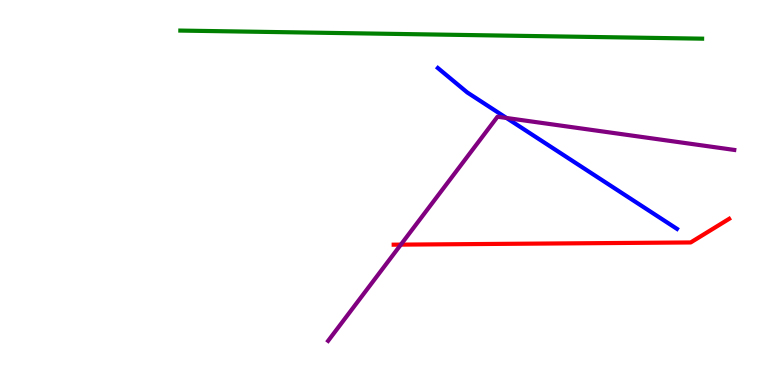[{'lines': ['blue', 'red'], 'intersections': []}, {'lines': ['green', 'red'], 'intersections': []}, {'lines': ['purple', 'red'], 'intersections': [{'x': 5.17, 'y': 3.65}]}, {'lines': ['blue', 'green'], 'intersections': []}, {'lines': ['blue', 'purple'], 'intersections': [{'x': 6.54, 'y': 6.94}]}, {'lines': ['green', 'purple'], 'intersections': []}]